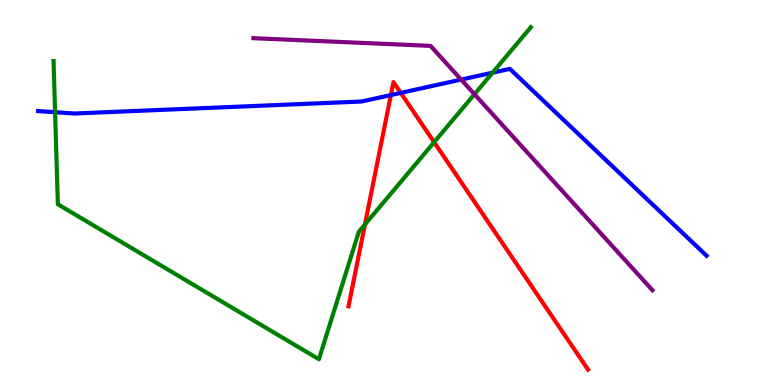[{'lines': ['blue', 'red'], 'intersections': [{'x': 5.04, 'y': 7.53}, {'x': 5.17, 'y': 7.59}]}, {'lines': ['green', 'red'], 'intersections': [{'x': 4.71, 'y': 4.17}, {'x': 5.6, 'y': 6.31}]}, {'lines': ['purple', 'red'], 'intersections': []}, {'lines': ['blue', 'green'], 'intersections': [{'x': 0.711, 'y': 7.09}, {'x': 6.36, 'y': 8.11}]}, {'lines': ['blue', 'purple'], 'intersections': [{'x': 5.95, 'y': 7.93}]}, {'lines': ['green', 'purple'], 'intersections': [{'x': 6.12, 'y': 7.55}]}]